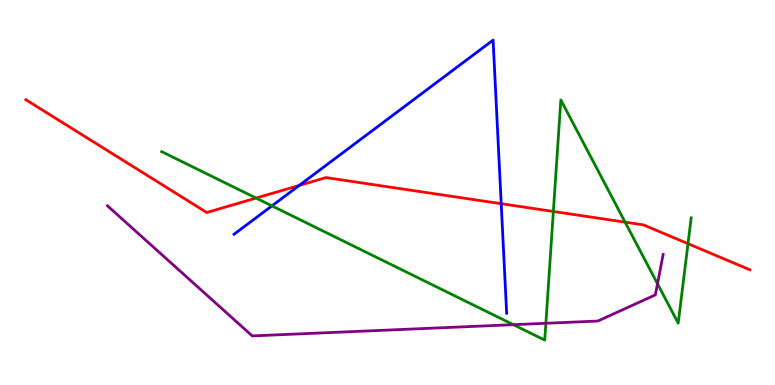[{'lines': ['blue', 'red'], 'intersections': [{'x': 3.86, 'y': 5.18}, {'x': 6.47, 'y': 4.71}]}, {'lines': ['green', 'red'], 'intersections': [{'x': 3.3, 'y': 4.86}, {'x': 7.14, 'y': 4.51}, {'x': 8.07, 'y': 4.23}, {'x': 8.88, 'y': 3.67}]}, {'lines': ['purple', 'red'], 'intersections': []}, {'lines': ['blue', 'green'], 'intersections': [{'x': 3.51, 'y': 4.65}]}, {'lines': ['blue', 'purple'], 'intersections': []}, {'lines': ['green', 'purple'], 'intersections': [{'x': 6.62, 'y': 1.57}, {'x': 7.04, 'y': 1.6}, {'x': 8.48, 'y': 2.63}]}]